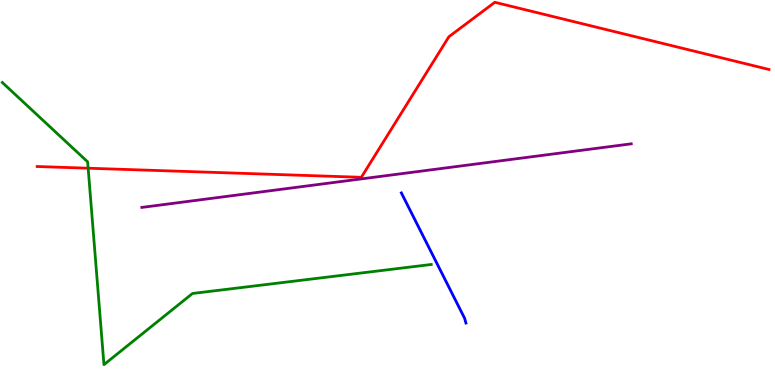[{'lines': ['blue', 'red'], 'intersections': []}, {'lines': ['green', 'red'], 'intersections': [{'x': 1.14, 'y': 5.63}]}, {'lines': ['purple', 'red'], 'intersections': []}, {'lines': ['blue', 'green'], 'intersections': []}, {'lines': ['blue', 'purple'], 'intersections': []}, {'lines': ['green', 'purple'], 'intersections': []}]